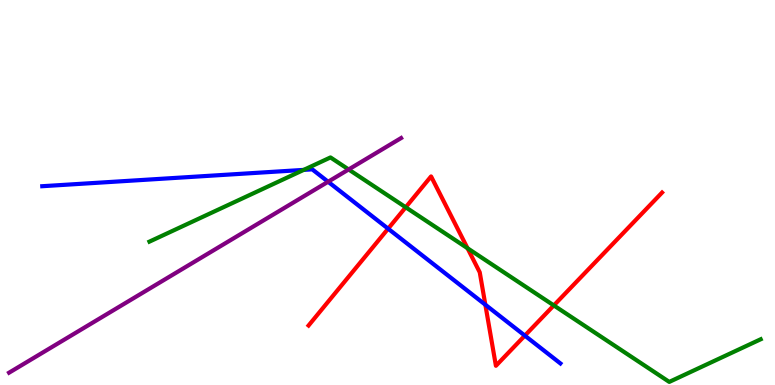[{'lines': ['blue', 'red'], 'intersections': [{'x': 5.01, 'y': 4.06}, {'x': 6.26, 'y': 2.09}, {'x': 6.77, 'y': 1.28}]}, {'lines': ['green', 'red'], 'intersections': [{'x': 5.23, 'y': 4.62}, {'x': 6.03, 'y': 3.55}, {'x': 7.15, 'y': 2.07}]}, {'lines': ['purple', 'red'], 'intersections': []}, {'lines': ['blue', 'green'], 'intersections': [{'x': 3.92, 'y': 5.59}]}, {'lines': ['blue', 'purple'], 'intersections': [{'x': 4.23, 'y': 5.28}]}, {'lines': ['green', 'purple'], 'intersections': [{'x': 4.5, 'y': 5.6}]}]